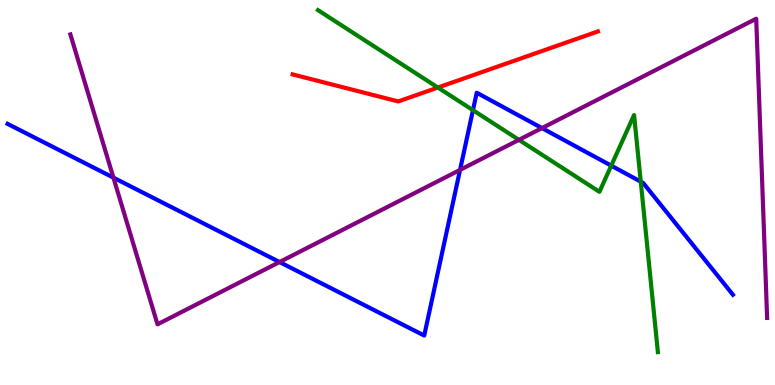[{'lines': ['blue', 'red'], 'intersections': []}, {'lines': ['green', 'red'], 'intersections': [{'x': 5.65, 'y': 7.73}]}, {'lines': ['purple', 'red'], 'intersections': []}, {'lines': ['blue', 'green'], 'intersections': [{'x': 6.1, 'y': 7.14}, {'x': 7.89, 'y': 5.7}, {'x': 8.27, 'y': 5.28}]}, {'lines': ['blue', 'purple'], 'intersections': [{'x': 1.46, 'y': 5.39}, {'x': 3.61, 'y': 3.19}, {'x': 5.94, 'y': 5.59}, {'x': 6.99, 'y': 6.67}]}, {'lines': ['green', 'purple'], 'intersections': [{'x': 6.7, 'y': 6.37}]}]